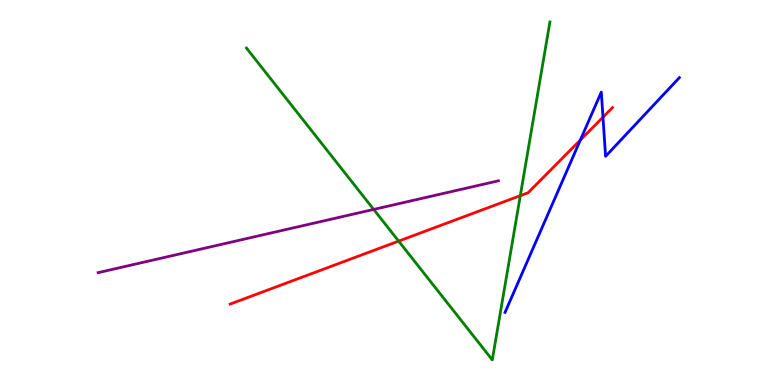[{'lines': ['blue', 'red'], 'intersections': [{'x': 7.49, 'y': 6.36}, {'x': 7.78, 'y': 6.96}]}, {'lines': ['green', 'red'], 'intersections': [{'x': 5.14, 'y': 3.74}, {'x': 6.71, 'y': 4.92}]}, {'lines': ['purple', 'red'], 'intersections': []}, {'lines': ['blue', 'green'], 'intersections': []}, {'lines': ['blue', 'purple'], 'intersections': []}, {'lines': ['green', 'purple'], 'intersections': [{'x': 4.82, 'y': 4.56}]}]